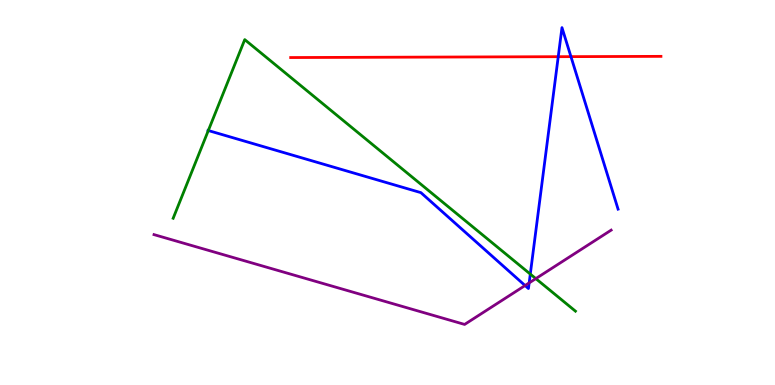[{'lines': ['blue', 'red'], 'intersections': [{'x': 7.2, 'y': 8.53}, {'x': 7.37, 'y': 8.53}]}, {'lines': ['green', 'red'], 'intersections': []}, {'lines': ['purple', 'red'], 'intersections': []}, {'lines': ['blue', 'green'], 'intersections': [{'x': 2.69, 'y': 6.61}, {'x': 6.84, 'y': 2.88}]}, {'lines': ['blue', 'purple'], 'intersections': [{'x': 6.78, 'y': 2.58}, {'x': 6.83, 'y': 2.65}]}, {'lines': ['green', 'purple'], 'intersections': [{'x': 6.91, 'y': 2.76}]}]